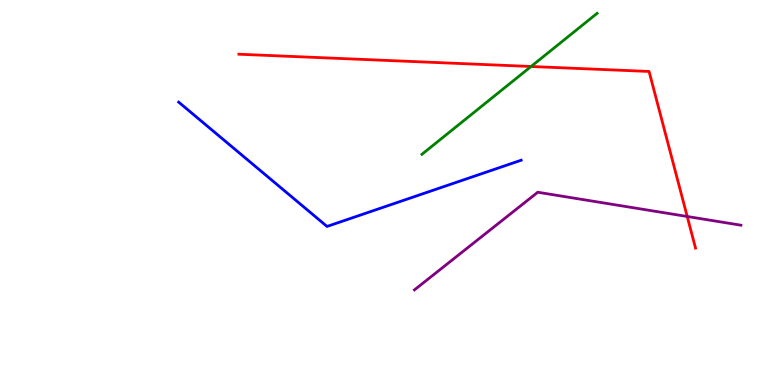[{'lines': ['blue', 'red'], 'intersections': []}, {'lines': ['green', 'red'], 'intersections': [{'x': 6.85, 'y': 8.27}]}, {'lines': ['purple', 'red'], 'intersections': [{'x': 8.87, 'y': 4.38}]}, {'lines': ['blue', 'green'], 'intersections': []}, {'lines': ['blue', 'purple'], 'intersections': []}, {'lines': ['green', 'purple'], 'intersections': []}]